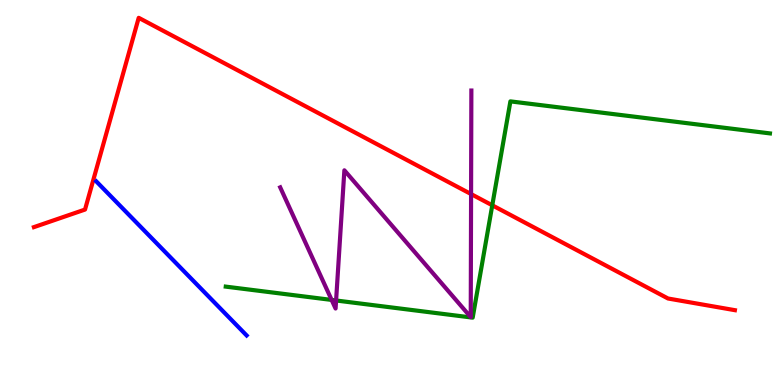[{'lines': ['blue', 'red'], 'intersections': []}, {'lines': ['green', 'red'], 'intersections': [{'x': 6.35, 'y': 4.67}]}, {'lines': ['purple', 'red'], 'intersections': [{'x': 6.08, 'y': 4.96}]}, {'lines': ['blue', 'green'], 'intersections': []}, {'lines': ['blue', 'purple'], 'intersections': []}, {'lines': ['green', 'purple'], 'intersections': [{'x': 4.28, 'y': 2.21}, {'x': 4.34, 'y': 2.2}]}]